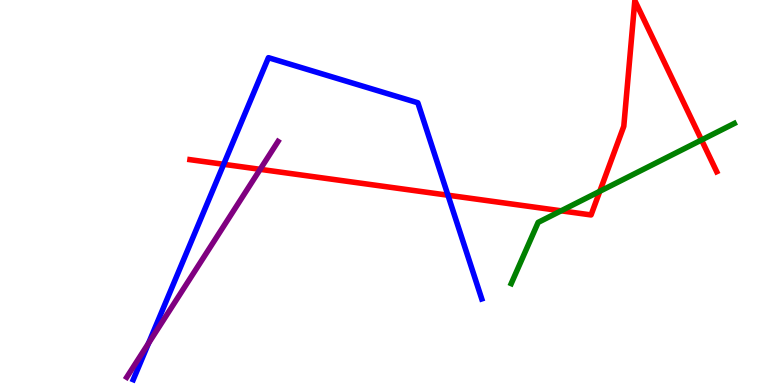[{'lines': ['blue', 'red'], 'intersections': [{'x': 2.89, 'y': 5.73}, {'x': 5.78, 'y': 4.93}]}, {'lines': ['green', 'red'], 'intersections': [{'x': 7.24, 'y': 4.52}, {'x': 7.74, 'y': 5.03}, {'x': 9.05, 'y': 6.36}]}, {'lines': ['purple', 'red'], 'intersections': [{'x': 3.36, 'y': 5.6}]}, {'lines': ['blue', 'green'], 'intersections': []}, {'lines': ['blue', 'purple'], 'intersections': [{'x': 1.92, 'y': 1.08}]}, {'lines': ['green', 'purple'], 'intersections': []}]